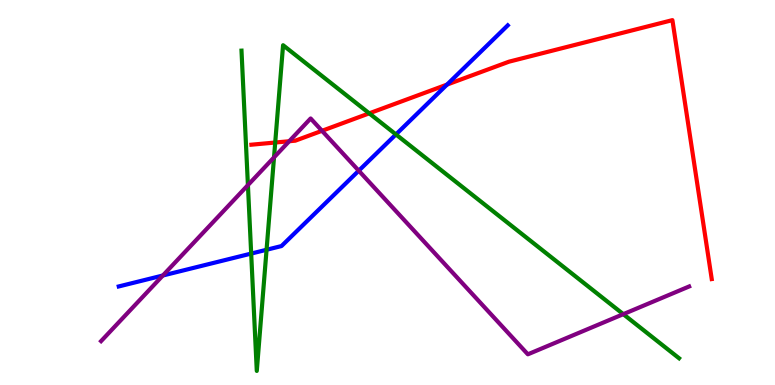[{'lines': ['blue', 'red'], 'intersections': [{'x': 5.77, 'y': 7.8}]}, {'lines': ['green', 'red'], 'intersections': [{'x': 3.55, 'y': 6.3}, {'x': 4.76, 'y': 7.06}]}, {'lines': ['purple', 'red'], 'intersections': [{'x': 3.73, 'y': 6.33}, {'x': 4.15, 'y': 6.6}]}, {'lines': ['blue', 'green'], 'intersections': [{'x': 3.24, 'y': 3.41}, {'x': 3.44, 'y': 3.51}, {'x': 5.11, 'y': 6.51}]}, {'lines': ['blue', 'purple'], 'intersections': [{'x': 2.1, 'y': 2.84}, {'x': 4.63, 'y': 5.57}]}, {'lines': ['green', 'purple'], 'intersections': [{'x': 3.2, 'y': 5.19}, {'x': 3.54, 'y': 5.91}, {'x': 8.04, 'y': 1.84}]}]